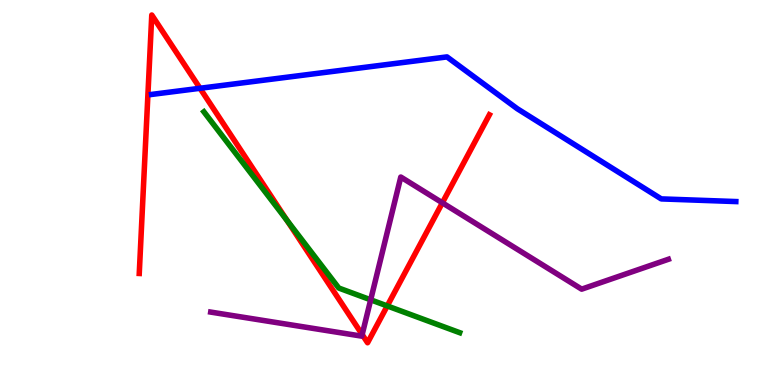[{'lines': ['blue', 'red'], 'intersections': [{'x': 2.58, 'y': 7.71}]}, {'lines': ['green', 'red'], 'intersections': [{'x': 3.7, 'y': 4.27}, {'x': 5.0, 'y': 2.05}]}, {'lines': ['purple', 'red'], 'intersections': [{'x': 4.67, 'y': 1.31}, {'x': 5.71, 'y': 4.73}]}, {'lines': ['blue', 'green'], 'intersections': []}, {'lines': ['blue', 'purple'], 'intersections': []}, {'lines': ['green', 'purple'], 'intersections': [{'x': 4.78, 'y': 2.21}]}]